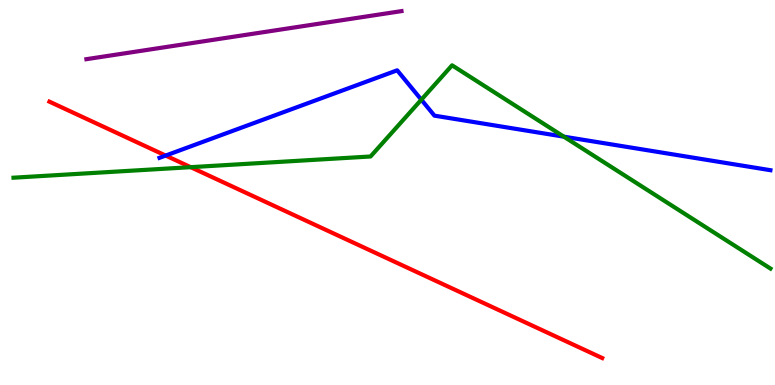[{'lines': ['blue', 'red'], 'intersections': [{'x': 2.14, 'y': 5.96}]}, {'lines': ['green', 'red'], 'intersections': [{'x': 2.46, 'y': 5.66}]}, {'lines': ['purple', 'red'], 'intersections': []}, {'lines': ['blue', 'green'], 'intersections': [{'x': 5.44, 'y': 7.41}, {'x': 7.28, 'y': 6.45}]}, {'lines': ['blue', 'purple'], 'intersections': []}, {'lines': ['green', 'purple'], 'intersections': []}]